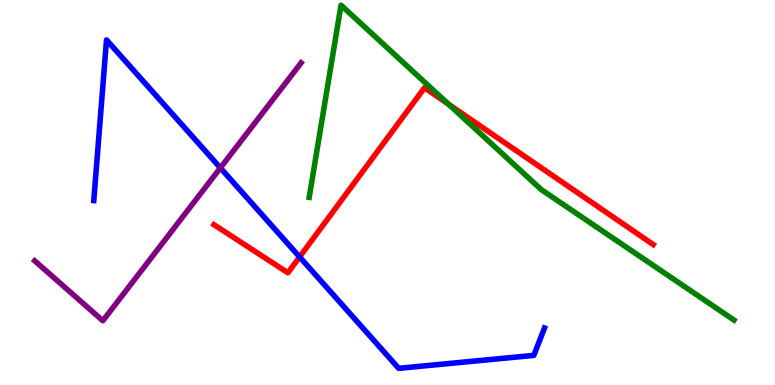[{'lines': ['blue', 'red'], 'intersections': [{'x': 3.87, 'y': 3.33}]}, {'lines': ['green', 'red'], 'intersections': [{'x': 5.79, 'y': 7.29}]}, {'lines': ['purple', 'red'], 'intersections': []}, {'lines': ['blue', 'green'], 'intersections': []}, {'lines': ['blue', 'purple'], 'intersections': [{'x': 2.84, 'y': 5.64}]}, {'lines': ['green', 'purple'], 'intersections': []}]